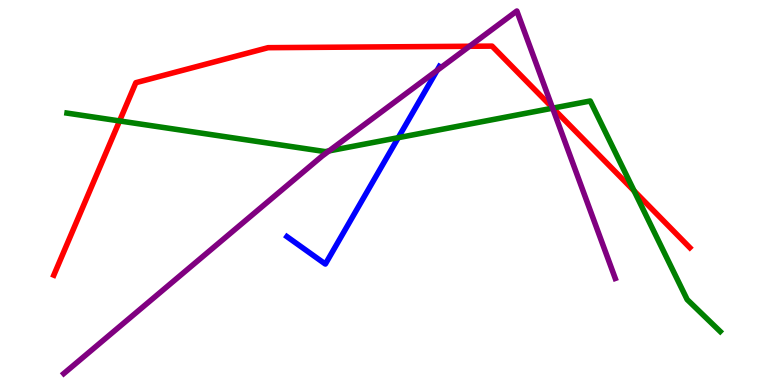[{'lines': ['blue', 'red'], 'intersections': []}, {'lines': ['green', 'red'], 'intersections': [{'x': 1.54, 'y': 6.86}, {'x': 7.13, 'y': 7.19}, {'x': 8.18, 'y': 5.04}]}, {'lines': ['purple', 'red'], 'intersections': [{'x': 6.06, 'y': 8.8}, {'x': 7.13, 'y': 7.2}]}, {'lines': ['blue', 'green'], 'intersections': [{'x': 5.14, 'y': 6.42}]}, {'lines': ['blue', 'purple'], 'intersections': [{'x': 5.64, 'y': 8.17}]}, {'lines': ['green', 'purple'], 'intersections': [{'x': 4.25, 'y': 6.08}, {'x': 7.13, 'y': 7.19}]}]